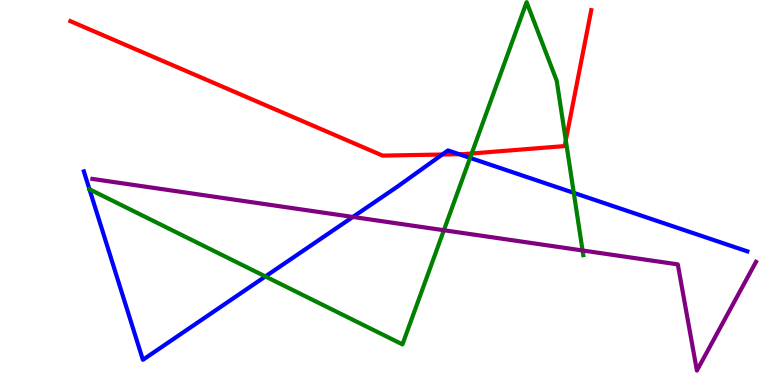[{'lines': ['blue', 'red'], 'intersections': [{'x': 5.71, 'y': 5.99}, {'x': 5.93, 'y': 5.99}]}, {'lines': ['green', 'red'], 'intersections': [{'x': 6.09, 'y': 6.01}, {'x': 7.3, 'y': 6.35}]}, {'lines': ['purple', 'red'], 'intersections': []}, {'lines': ['blue', 'green'], 'intersections': [{'x': 1.15, 'y': 5.08}, {'x': 3.42, 'y': 2.82}, {'x': 6.07, 'y': 5.9}, {'x': 7.4, 'y': 4.99}]}, {'lines': ['blue', 'purple'], 'intersections': [{'x': 4.55, 'y': 4.36}]}, {'lines': ['green', 'purple'], 'intersections': [{'x': 5.73, 'y': 4.02}, {'x': 7.52, 'y': 3.49}]}]